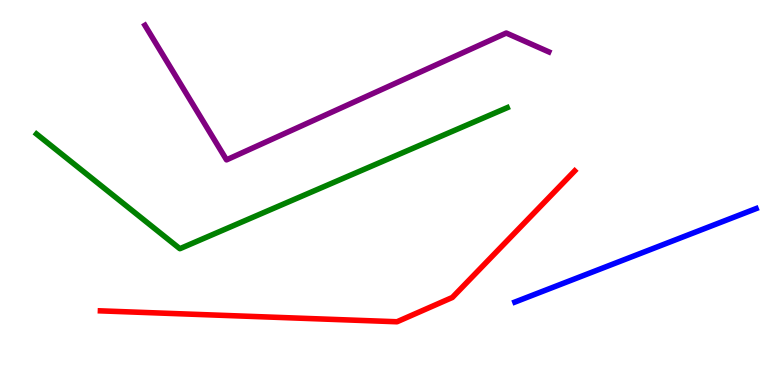[{'lines': ['blue', 'red'], 'intersections': []}, {'lines': ['green', 'red'], 'intersections': []}, {'lines': ['purple', 'red'], 'intersections': []}, {'lines': ['blue', 'green'], 'intersections': []}, {'lines': ['blue', 'purple'], 'intersections': []}, {'lines': ['green', 'purple'], 'intersections': []}]